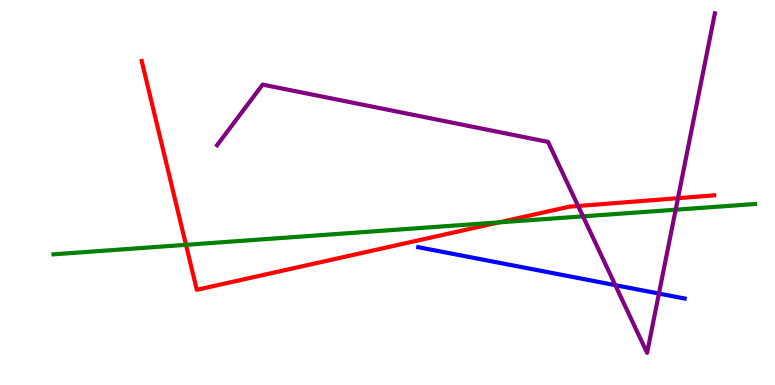[{'lines': ['blue', 'red'], 'intersections': []}, {'lines': ['green', 'red'], 'intersections': [{'x': 2.4, 'y': 3.64}, {'x': 6.44, 'y': 4.22}]}, {'lines': ['purple', 'red'], 'intersections': [{'x': 7.46, 'y': 4.65}, {'x': 8.75, 'y': 4.85}]}, {'lines': ['blue', 'green'], 'intersections': []}, {'lines': ['blue', 'purple'], 'intersections': [{'x': 7.94, 'y': 2.59}, {'x': 8.5, 'y': 2.37}]}, {'lines': ['green', 'purple'], 'intersections': [{'x': 7.52, 'y': 4.38}, {'x': 8.72, 'y': 4.55}]}]